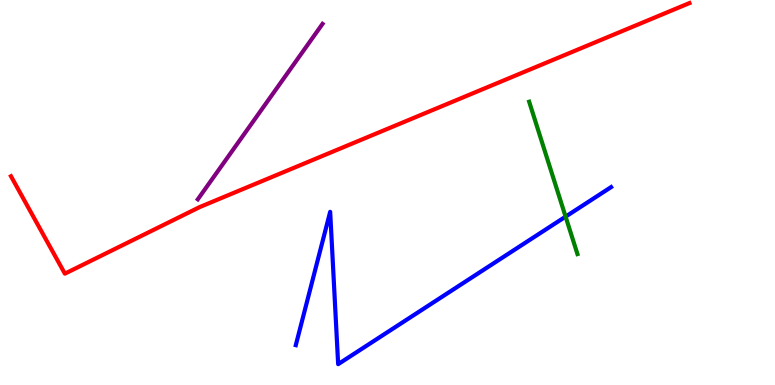[{'lines': ['blue', 'red'], 'intersections': []}, {'lines': ['green', 'red'], 'intersections': []}, {'lines': ['purple', 'red'], 'intersections': []}, {'lines': ['blue', 'green'], 'intersections': [{'x': 7.3, 'y': 4.37}]}, {'lines': ['blue', 'purple'], 'intersections': []}, {'lines': ['green', 'purple'], 'intersections': []}]